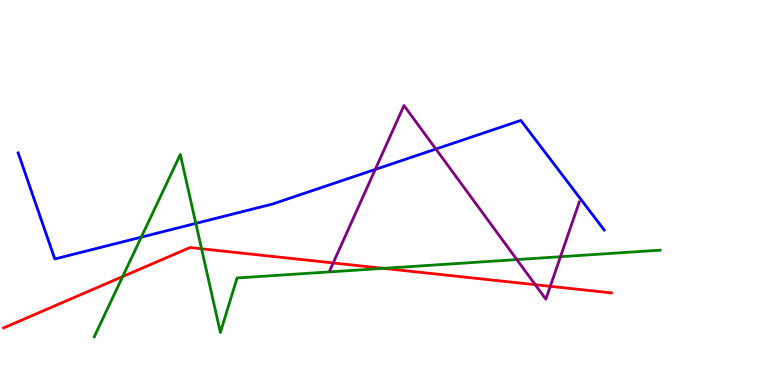[{'lines': ['blue', 'red'], 'intersections': []}, {'lines': ['green', 'red'], 'intersections': [{'x': 1.58, 'y': 2.82}, {'x': 2.6, 'y': 3.54}, {'x': 4.95, 'y': 3.03}]}, {'lines': ['purple', 'red'], 'intersections': [{'x': 4.3, 'y': 3.17}, {'x': 6.91, 'y': 2.61}, {'x': 7.1, 'y': 2.56}]}, {'lines': ['blue', 'green'], 'intersections': [{'x': 1.82, 'y': 3.84}, {'x': 2.53, 'y': 4.2}]}, {'lines': ['blue', 'purple'], 'intersections': [{'x': 4.84, 'y': 5.6}, {'x': 5.62, 'y': 6.13}]}, {'lines': ['green', 'purple'], 'intersections': [{'x': 6.67, 'y': 3.26}, {'x': 7.23, 'y': 3.33}]}]